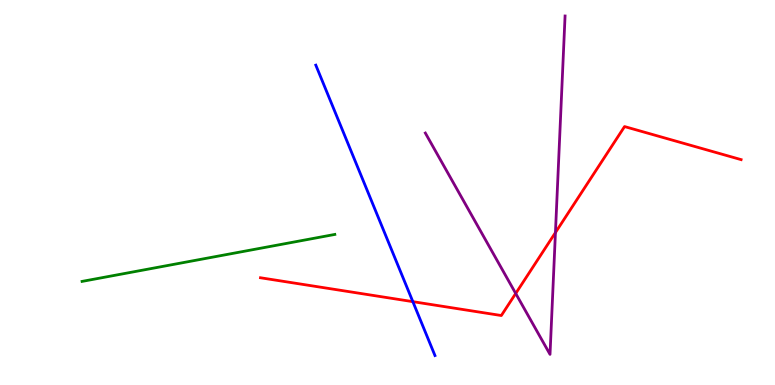[{'lines': ['blue', 'red'], 'intersections': [{'x': 5.33, 'y': 2.16}]}, {'lines': ['green', 'red'], 'intersections': []}, {'lines': ['purple', 'red'], 'intersections': [{'x': 6.65, 'y': 2.38}, {'x': 7.17, 'y': 3.96}]}, {'lines': ['blue', 'green'], 'intersections': []}, {'lines': ['blue', 'purple'], 'intersections': []}, {'lines': ['green', 'purple'], 'intersections': []}]